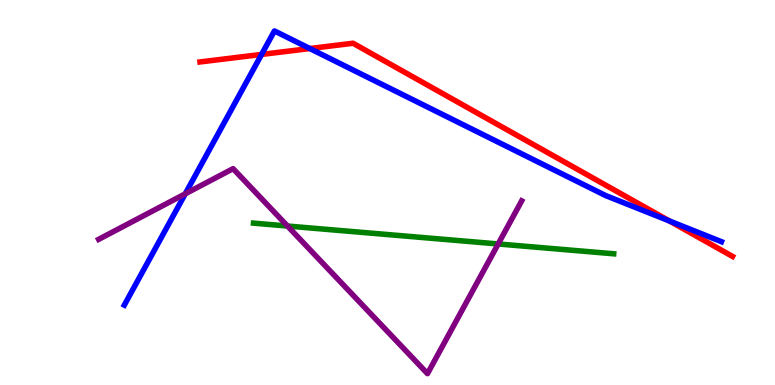[{'lines': ['blue', 'red'], 'intersections': [{'x': 3.38, 'y': 8.59}, {'x': 4.0, 'y': 8.74}, {'x': 8.64, 'y': 4.26}]}, {'lines': ['green', 'red'], 'intersections': []}, {'lines': ['purple', 'red'], 'intersections': []}, {'lines': ['blue', 'green'], 'intersections': []}, {'lines': ['blue', 'purple'], 'intersections': [{'x': 2.39, 'y': 4.97}]}, {'lines': ['green', 'purple'], 'intersections': [{'x': 3.71, 'y': 4.13}, {'x': 6.43, 'y': 3.66}]}]